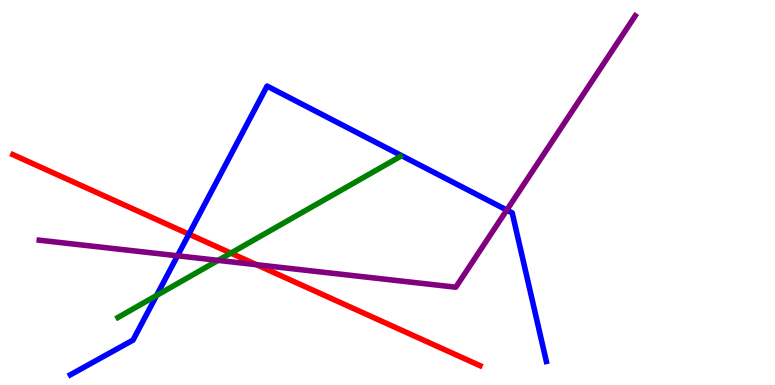[{'lines': ['blue', 'red'], 'intersections': [{'x': 2.44, 'y': 3.92}]}, {'lines': ['green', 'red'], 'intersections': [{'x': 2.98, 'y': 3.43}]}, {'lines': ['purple', 'red'], 'intersections': [{'x': 3.31, 'y': 3.12}]}, {'lines': ['blue', 'green'], 'intersections': [{'x': 2.02, 'y': 2.33}]}, {'lines': ['blue', 'purple'], 'intersections': [{'x': 2.29, 'y': 3.36}, {'x': 6.54, 'y': 4.54}]}, {'lines': ['green', 'purple'], 'intersections': [{'x': 2.81, 'y': 3.24}]}]